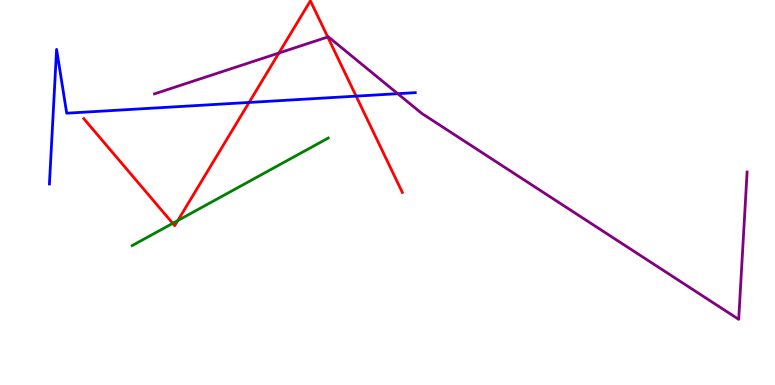[{'lines': ['blue', 'red'], 'intersections': [{'x': 3.21, 'y': 7.34}, {'x': 4.6, 'y': 7.5}]}, {'lines': ['green', 'red'], 'intersections': [{'x': 2.23, 'y': 4.2}, {'x': 2.29, 'y': 4.27}]}, {'lines': ['purple', 'red'], 'intersections': [{'x': 3.6, 'y': 8.62}, {'x': 4.23, 'y': 9.04}]}, {'lines': ['blue', 'green'], 'intersections': []}, {'lines': ['blue', 'purple'], 'intersections': [{'x': 5.13, 'y': 7.57}]}, {'lines': ['green', 'purple'], 'intersections': []}]